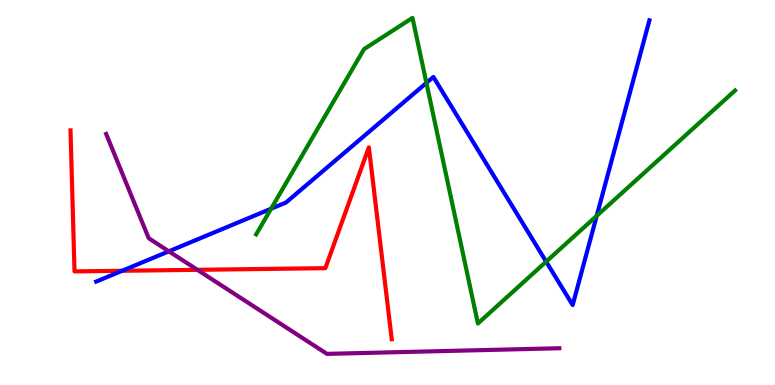[{'lines': ['blue', 'red'], 'intersections': [{'x': 1.58, 'y': 2.97}]}, {'lines': ['green', 'red'], 'intersections': []}, {'lines': ['purple', 'red'], 'intersections': [{'x': 2.55, 'y': 2.99}]}, {'lines': ['blue', 'green'], 'intersections': [{'x': 3.5, 'y': 4.58}, {'x': 5.5, 'y': 7.85}, {'x': 7.05, 'y': 3.2}, {'x': 7.7, 'y': 4.39}]}, {'lines': ['blue', 'purple'], 'intersections': [{'x': 2.18, 'y': 3.47}]}, {'lines': ['green', 'purple'], 'intersections': []}]